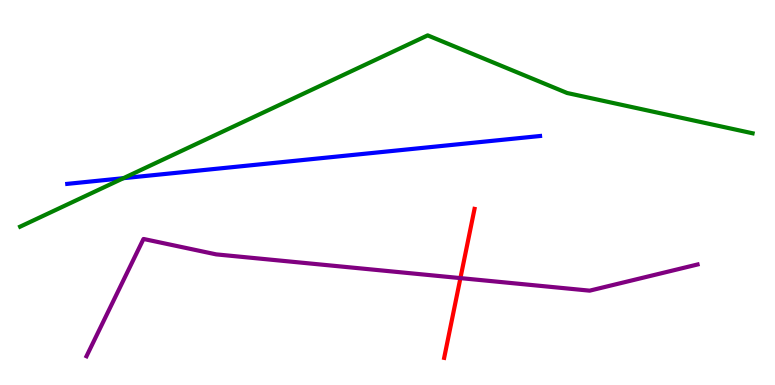[{'lines': ['blue', 'red'], 'intersections': []}, {'lines': ['green', 'red'], 'intersections': []}, {'lines': ['purple', 'red'], 'intersections': [{'x': 5.94, 'y': 2.78}]}, {'lines': ['blue', 'green'], 'intersections': [{'x': 1.59, 'y': 5.37}]}, {'lines': ['blue', 'purple'], 'intersections': []}, {'lines': ['green', 'purple'], 'intersections': []}]